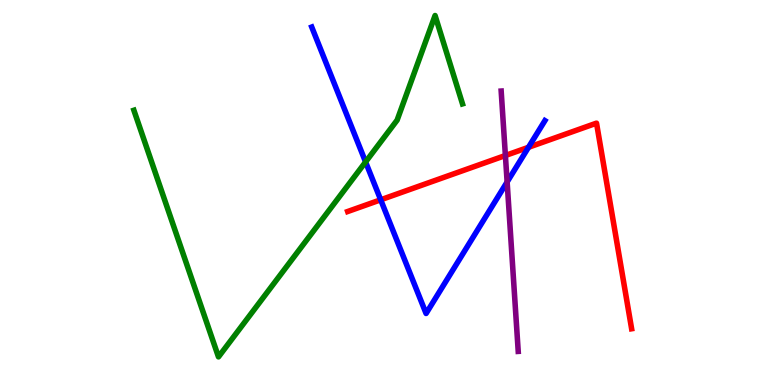[{'lines': ['blue', 'red'], 'intersections': [{'x': 4.91, 'y': 4.81}, {'x': 6.82, 'y': 6.17}]}, {'lines': ['green', 'red'], 'intersections': []}, {'lines': ['purple', 'red'], 'intersections': [{'x': 6.52, 'y': 5.96}]}, {'lines': ['blue', 'green'], 'intersections': [{'x': 4.72, 'y': 5.79}]}, {'lines': ['blue', 'purple'], 'intersections': [{'x': 6.54, 'y': 5.27}]}, {'lines': ['green', 'purple'], 'intersections': []}]